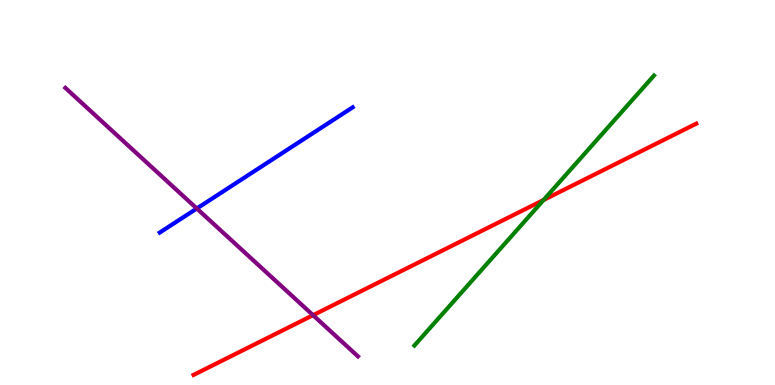[{'lines': ['blue', 'red'], 'intersections': []}, {'lines': ['green', 'red'], 'intersections': [{'x': 7.01, 'y': 4.81}]}, {'lines': ['purple', 'red'], 'intersections': [{'x': 4.04, 'y': 1.81}]}, {'lines': ['blue', 'green'], 'intersections': []}, {'lines': ['blue', 'purple'], 'intersections': [{'x': 2.54, 'y': 4.58}]}, {'lines': ['green', 'purple'], 'intersections': []}]